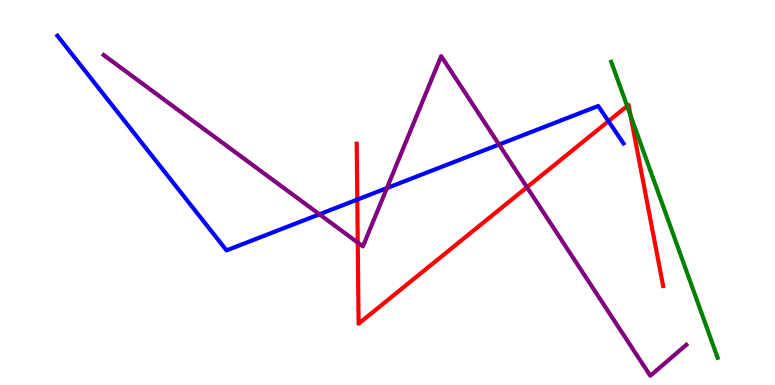[{'lines': ['blue', 'red'], 'intersections': [{'x': 4.61, 'y': 4.82}, {'x': 7.85, 'y': 6.85}]}, {'lines': ['green', 'red'], 'intersections': [{'x': 8.09, 'y': 7.25}, {'x': 8.14, 'y': 7.0}]}, {'lines': ['purple', 'red'], 'intersections': [{'x': 4.62, 'y': 3.7}, {'x': 6.8, 'y': 5.14}]}, {'lines': ['blue', 'green'], 'intersections': []}, {'lines': ['blue', 'purple'], 'intersections': [{'x': 4.12, 'y': 4.43}, {'x': 4.99, 'y': 5.11}, {'x': 6.44, 'y': 6.25}]}, {'lines': ['green', 'purple'], 'intersections': []}]